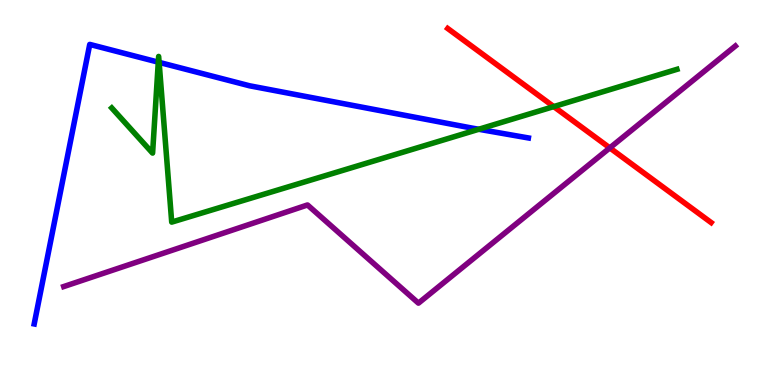[{'lines': ['blue', 'red'], 'intersections': []}, {'lines': ['green', 'red'], 'intersections': [{'x': 7.14, 'y': 7.23}]}, {'lines': ['purple', 'red'], 'intersections': [{'x': 7.87, 'y': 6.16}]}, {'lines': ['blue', 'green'], 'intersections': [{'x': 2.04, 'y': 8.39}, {'x': 2.05, 'y': 8.38}, {'x': 6.18, 'y': 6.64}]}, {'lines': ['blue', 'purple'], 'intersections': []}, {'lines': ['green', 'purple'], 'intersections': []}]